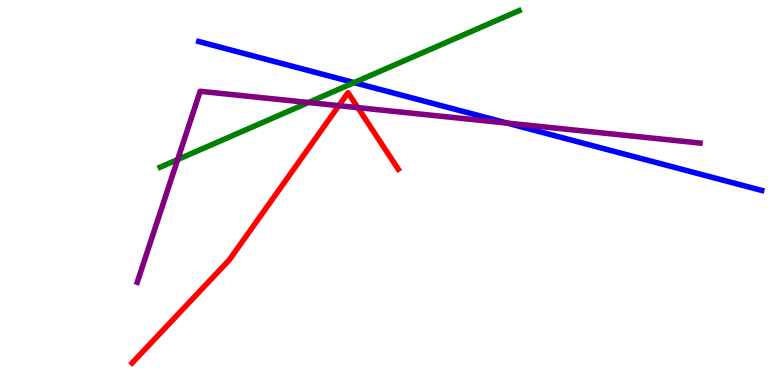[{'lines': ['blue', 'red'], 'intersections': []}, {'lines': ['green', 'red'], 'intersections': []}, {'lines': ['purple', 'red'], 'intersections': [{'x': 4.37, 'y': 7.26}, {'x': 4.62, 'y': 7.2}]}, {'lines': ['blue', 'green'], 'intersections': [{'x': 4.57, 'y': 7.85}]}, {'lines': ['blue', 'purple'], 'intersections': [{'x': 6.54, 'y': 6.8}]}, {'lines': ['green', 'purple'], 'intersections': [{'x': 2.29, 'y': 5.86}, {'x': 3.98, 'y': 7.34}]}]